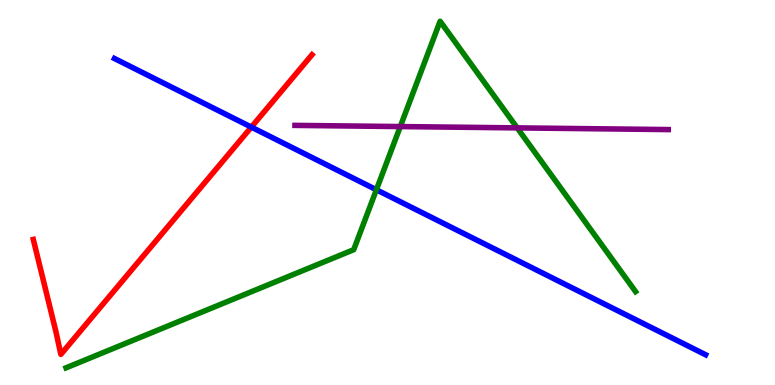[{'lines': ['blue', 'red'], 'intersections': [{'x': 3.24, 'y': 6.7}]}, {'lines': ['green', 'red'], 'intersections': []}, {'lines': ['purple', 'red'], 'intersections': []}, {'lines': ['blue', 'green'], 'intersections': [{'x': 4.86, 'y': 5.07}]}, {'lines': ['blue', 'purple'], 'intersections': []}, {'lines': ['green', 'purple'], 'intersections': [{'x': 5.17, 'y': 6.71}, {'x': 6.67, 'y': 6.68}]}]